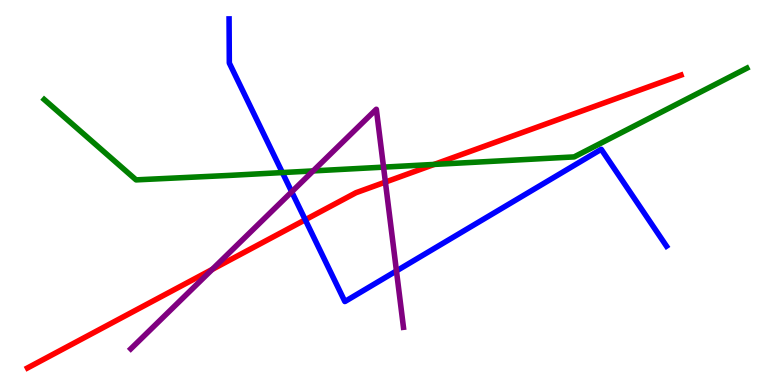[{'lines': ['blue', 'red'], 'intersections': [{'x': 3.94, 'y': 4.29}]}, {'lines': ['green', 'red'], 'intersections': [{'x': 5.6, 'y': 5.73}]}, {'lines': ['purple', 'red'], 'intersections': [{'x': 2.74, 'y': 3.0}, {'x': 4.97, 'y': 5.27}]}, {'lines': ['blue', 'green'], 'intersections': [{'x': 3.64, 'y': 5.52}]}, {'lines': ['blue', 'purple'], 'intersections': [{'x': 3.76, 'y': 5.02}, {'x': 5.12, 'y': 2.96}]}, {'lines': ['green', 'purple'], 'intersections': [{'x': 4.04, 'y': 5.56}, {'x': 4.95, 'y': 5.66}]}]